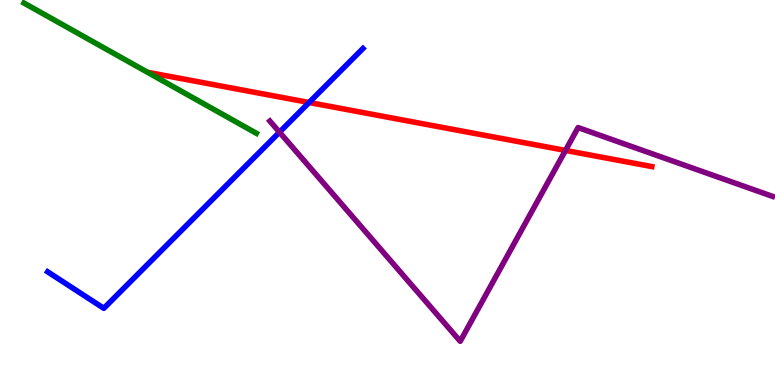[{'lines': ['blue', 'red'], 'intersections': [{'x': 3.99, 'y': 7.34}]}, {'lines': ['green', 'red'], 'intersections': []}, {'lines': ['purple', 'red'], 'intersections': [{'x': 7.3, 'y': 6.09}]}, {'lines': ['blue', 'green'], 'intersections': []}, {'lines': ['blue', 'purple'], 'intersections': [{'x': 3.61, 'y': 6.57}]}, {'lines': ['green', 'purple'], 'intersections': []}]